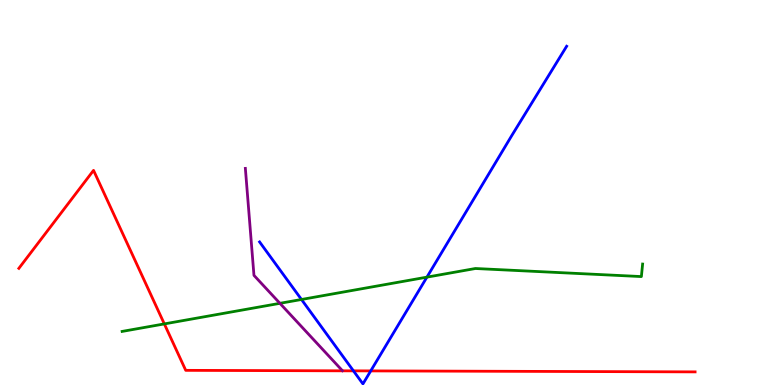[{'lines': ['blue', 'red'], 'intersections': [{'x': 4.56, 'y': 0.367}, {'x': 4.78, 'y': 0.366}]}, {'lines': ['green', 'red'], 'intersections': [{'x': 2.12, 'y': 1.59}]}, {'lines': ['purple', 'red'], 'intersections': []}, {'lines': ['blue', 'green'], 'intersections': [{'x': 3.89, 'y': 2.22}, {'x': 5.51, 'y': 2.8}]}, {'lines': ['blue', 'purple'], 'intersections': []}, {'lines': ['green', 'purple'], 'intersections': [{'x': 3.61, 'y': 2.12}]}]